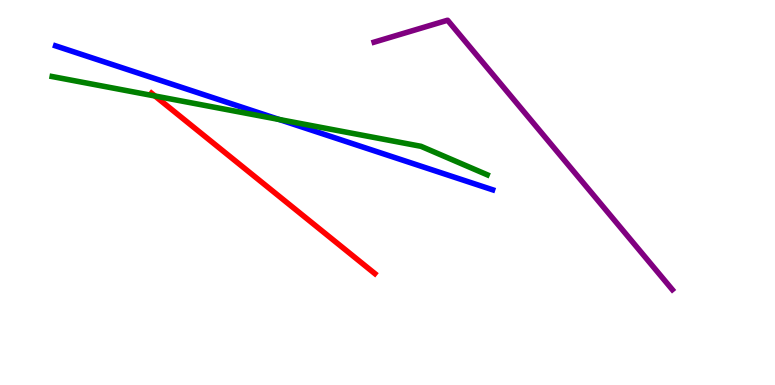[{'lines': ['blue', 'red'], 'intersections': []}, {'lines': ['green', 'red'], 'intersections': [{'x': 2.0, 'y': 7.51}]}, {'lines': ['purple', 'red'], 'intersections': []}, {'lines': ['blue', 'green'], 'intersections': [{'x': 3.6, 'y': 6.9}]}, {'lines': ['blue', 'purple'], 'intersections': []}, {'lines': ['green', 'purple'], 'intersections': []}]